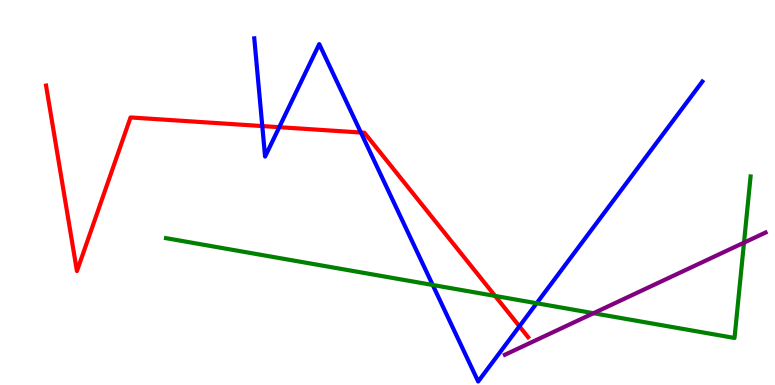[{'lines': ['blue', 'red'], 'intersections': [{'x': 3.38, 'y': 6.73}, {'x': 3.6, 'y': 6.7}, {'x': 4.66, 'y': 6.56}, {'x': 6.7, 'y': 1.52}]}, {'lines': ['green', 'red'], 'intersections': [{'x': 6.39, 'y': 2.31}]}, {'lines': ['purple', 'red'], 'intersections': []}, {'lines': ['blue', 'green'], 'intersections': [{'x': 5.58, 'y': 2.6}, {'x': 6.92, 'y': 2.12}]}, {'lines': ['blue', 'purple'], 'intersections': []}, {'lines': ['green', 'purple'], 'intersections': [{'x': 7.66, 'y': 1.86}, {'x': 9.6, 'y': 3.7}]}]